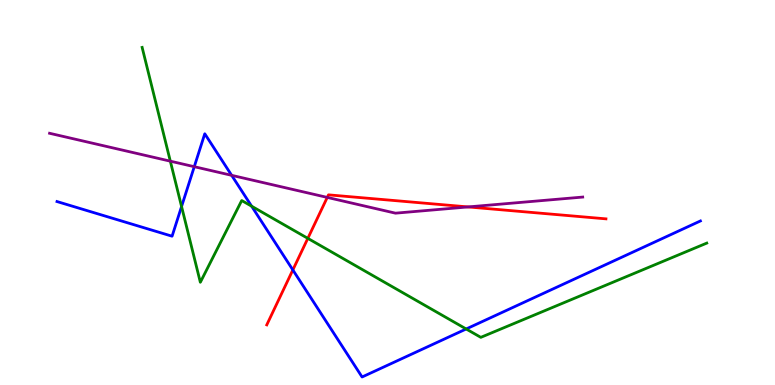[{'lines': ['blue', 'red'], 'intersections': [{'x': 3.78, 'y': 2.99}]}, {'lines': ['green', 'red'], 'intersections': [{'x': 3.97, 'y': 3.81}]}, {'lines': ['purple', 'red'], 'intersections': [{'x': 4.22, 'y': 4.87}, {'x': 6.04, 'y': 4.63}]}, {'lines': ['blue', 'green'], 'intersections': [{'x': 2.34, 'y': 4.64}, {'x': 3.25, 'y': 4.64}, {'x': 6.02, 'y': 1.46}]}, {'lines': ['blue', 'purple'], 'intersections': [{'x': 2.51, 'y': 5.67}, {'x': 2.99, 'y': 5.45}]}, {'lines': ['green', 'purple'], 'intersections': [{'x': 2.2, 'y': 5.81}]}]